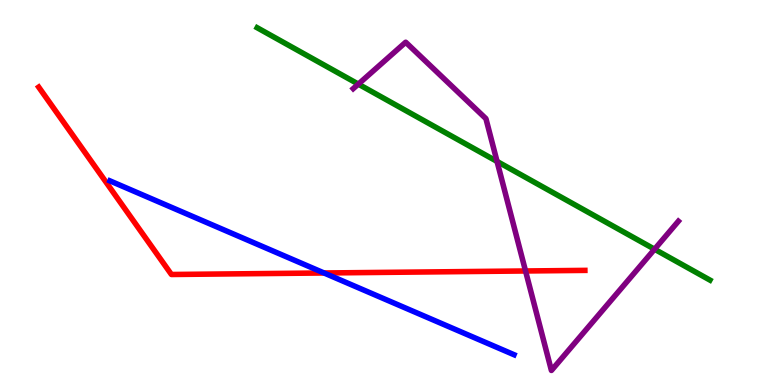[{'lines': ['blue', 'red'], 'intersections': [{'x': 4.18, 'y': 2.91}]}, {'lines': ['green', 'red'], 'intersections': []}, {'lines': ['purple', 'red'], 'intersections': [{'x': 6.78, 'y': 2.96}]}, {'lines': ['blue', 'green'], 'intersections': []}, {'lines': ['blue', 'purple'], 'intersections': []}, {'lines': ['green', 'purple'], 'intersections': [{'x': 4.62, 'y': 7.82}, {'x': 6.41, 'y': 5.81}, {'x': 8.45, 'y': 3.53}]}]